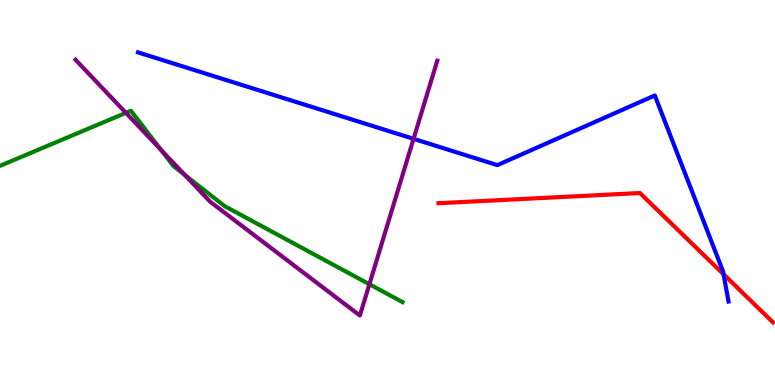[{'lines': ['blue', 'red'], 'intersections': [{'x': 9.34, 'y': 2.88}]}, {'lines': ['green', 'red'], 'intersections': []}, {'lines': ['purple', 'red'], 'intersections': []}, {'lines': ['blue', 'green'], 'intersections': []}, {'lines': ['blue', 'purple'], 'intersections': [{'x': 5.34, 'y': 6.39}]}, {'lines': ['green', 'purple'], 'intersections': [{'x': 1.62, 'y': 7.07}, {'x': 2.08, 'y': 6.11}, {'x': 2.38, 'y': 5.46}, {'x': 4.77, 'y': 2.62}]}]